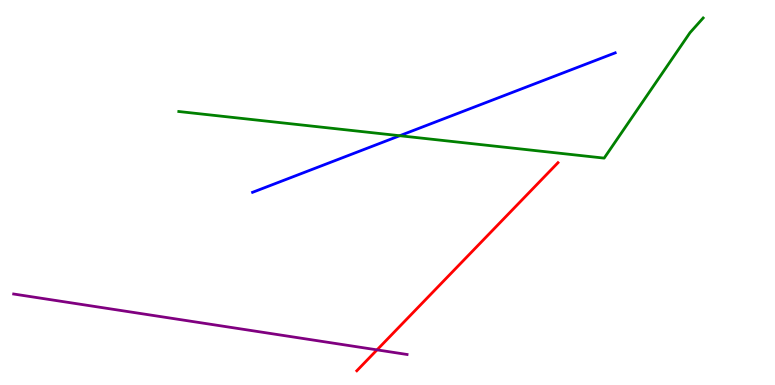[{'lines': ['blue', 'red'], 'intersections': []}, {'lines': ['green', 'red'], 'intersections': []}, {'lines': ['purple', 'red'], 'intersections': [{'x': 4.86, 'y': 0.913}]}, {'lines': ['blue', 'green'], 'intersections': [{'x': 5.16, 'y': 6.47}]}, {'lines': ['blue', 'purple'], 'intersections': []}, {'lines': ['green', 'purple'], 'intersections': []}]